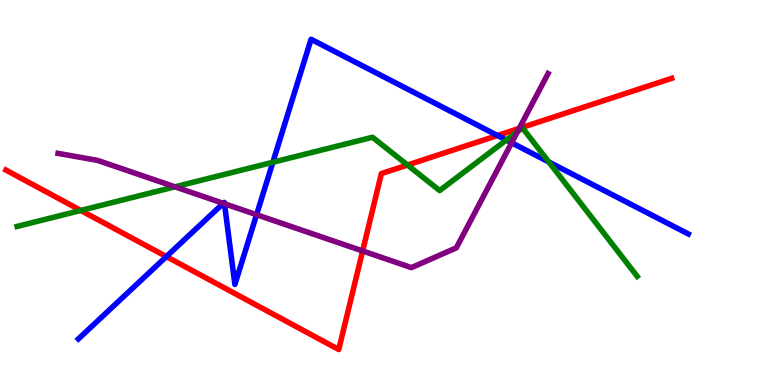[{'lines': ['blue', 'red'], 'intersections': [{'x': 2.15, 'y': 3.34}, {'x': 6.42, 'y': 6.48}]}, {'lines': ['green', 'red'], 'intersections': [{'x': 1.04, 'y': 4.53}, {'x': 5.26, 'y': 5.71}]}, {'lines': ['purple', 'red'], 'intersections': [{'x': 4.68, 'y': 3.48}, {'x': 6.7, 'y': 6.67}]}, {'lines': ['blue', 'green'], 'intersections': [{'x': 3.52, 'y': 5.79}, {'x': 6.53, 'y': 6.36}, {'x': 7.08, 'y': 5.79}]}, {'lines': ['blue', 'purple'], 'intersections': [{'x': 2.88, 'y': 4.72}, {'x': 2.9, 'y': 4.71}, {'x': 3.31, 'y': 4.42}, {'x': 6.6, 'y': 6.29}]}, {'lines': ['green', 'purple'], 'intersections': [{'x': 2.26, 'y': 5.15}, {'x': 6.68, 'y': 6.58}]}]